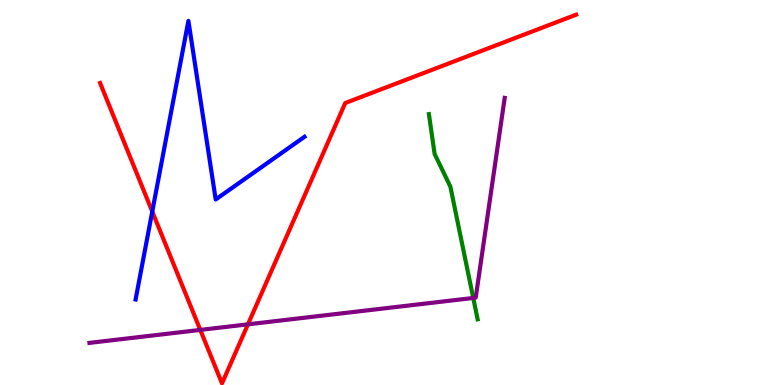[{'lines': ['blue', 'red'], 'intersections': [{'x': 1.96, 'y': 4.5}]}, {'lines': ['green', 'red'], 'intersections': []}, {'lines': ['purple', 'red'], 'intersections': [{'x': 2.58, 'y': 1.43}, {'x': 3.2, 'y': 1.58}]}, {'lines': ['blue', 'green'], 'intersections': []}, {'lines': ['blue', 'purple'], 'intersections': []}, {'lines': ['green', 'purple'], 'intersections': [{'x': 6.11, 'y': 2.26}]}]